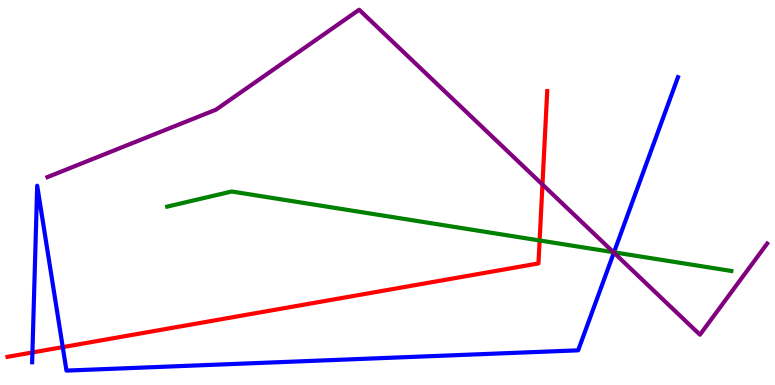[{'lines': ['blue', 'red'], 'intersections': [{'x': 0.418, 'y': 0.845}, {'x': 0.81, 'y': 0.984}]}, {'lines': ['green', 'red'], 'intersections': [{'x': 6.96, 'y': 3.75}]}, {'lines': ['purple', 'red'], 'intersections': [{'x': 7.0, 'y': 5.21}]}, {'lines': ['blue', 'green'], 'intersections': [{'x': 7.92, 'y': 3.45}]}, {'lines': ['blue', 'purple'], 'intersections': [{'x': 7.92, 'y': 3.44}]}, {'lines': ['green', 'purple'], 'intersections': [{'x': 7.92, 'y': 3.45}]}]